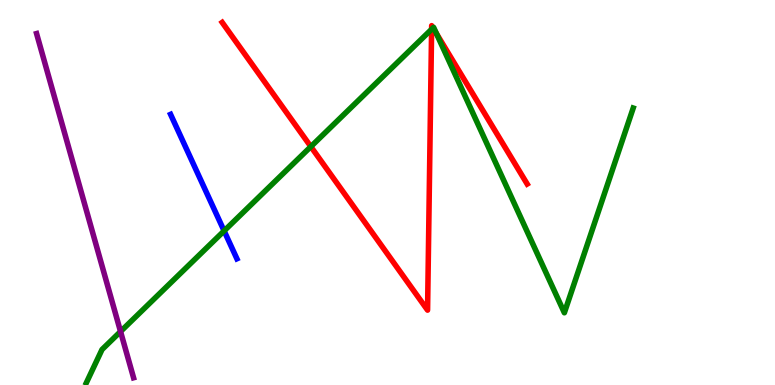[{'lines': ['blue', 'red'], 'intersections': []}, {'lines': ['green', 'red'], 'intersections': [{'x': 4.01, 'y': 6.19}, {'x': 5.57, 'y': 9.24}, {'x': 5.59, 'y': 9.28}, {'x': 5.63, 'y': 9.13}]}, {'lines': ['purple', 'red'], 'intersections': []}, {'lines': ['blue', 'green'], 'intersections': [{'x': 2.89, 'y': 4.0}]}, {'lines': ['blue', 'purple'], 'intersections': []}, {'lines': ['green', 'purple'], 'intersections': [{'x': 1.56, 'y': 1.39}]}]